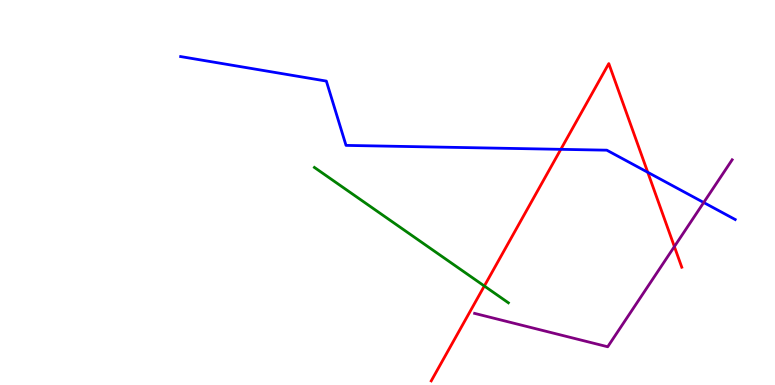[{'lines': ['blue', 'red'], 'intersections': [{'x': 7.24, 'y': 6.12}, {'x': 8.36, 'y': 5.52}]}, {'lines': ['green', 'red'], 'intersections': [{'x': 6.25, 'y': 2.57}]}, {'lines': ['purple', 'red'], 'intersections': [{'x': 8.7, 'y': 3.6}]}, {'lines': ['blue', 'green'], 'intersections': []}, {'lines': ['blue', 'purple'], 'intersections': [{'x': 9.08, 'y': 4.74}]}, {'lines': ['green', 'purple'], 'intersections': []}]